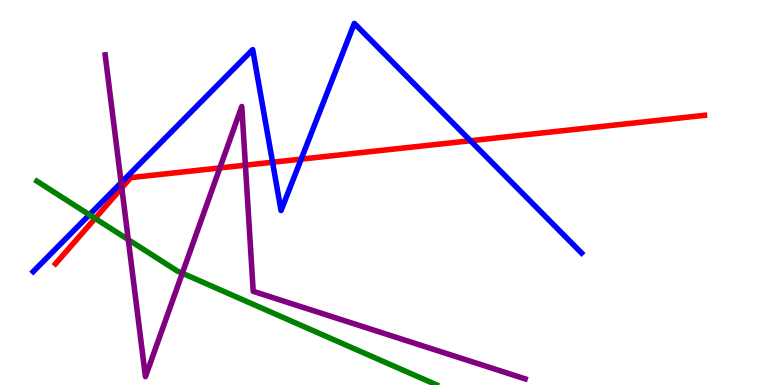[{'lines': ['blue', 'red'], 'intersections': [{'x': 3.52, 'y': 5.79}, {'x': 3.89, 'y': 5.87}, {'x': 6.07, 'y': 6.34}]}, {'lines': ['green', 'red'], 'intersections': [{'x': 1.23, 'y': 4.33}]}, {'lines': ['purple', 'red'], 'intersections': [{'x': 1.57, 'y': 5.12}, {'x': 2.84, 'y': 5.64}, {'x': 3.17, 'y': 5.71}]}, {'lines': ['blue', 'green'], 'intersections': [{'x': 1.15, 'y': 4.42}]}, {'lines': ['blue', 'purple'], 'intersections': [{'x': 1.56, 'y': 5.26}]}, {'lines': ['green', 'purple'], 'intersections': [{'x': 1.66, 'y': 3.78}, {'x': 2.35, 'y': 2.9}]}]